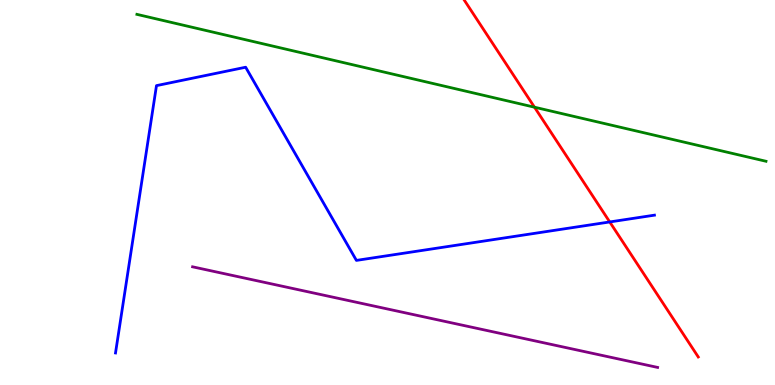[{'lines': ['blue', 'red'], 'intersections': [{'x': 7.87, 'y': 4.24}]}, {'lines': ['green', 'red'], 'intersections': [{'x': 6.9, 'y': 7.22}]}, {'lines': ['purple', 'red'], 'intersections': []}, {'lines': ['blue', 'green'], 'intersections': []}, {'lines': ['blue', 'purple'], 'intersections': []}, {'lines': ['green', 'purple'], 'intersections': []}]